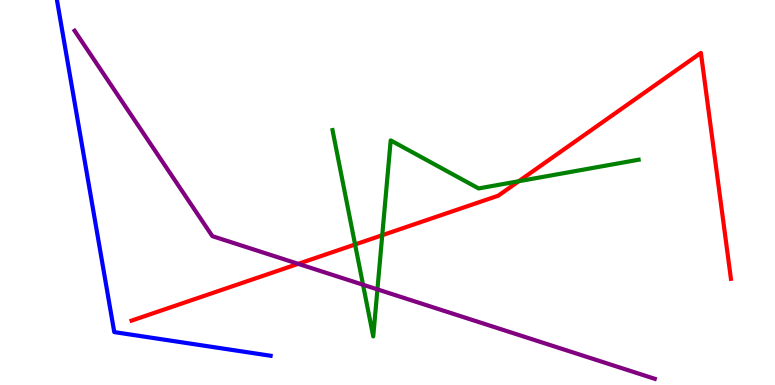[{'lines': ['blue', 'red'], 'intersections': []}, {'lines': ['green', 'red'], 'intersections': [{'x': 4.58, 'y': 3.65}, {'x': 4.93, 'y': 3.89}, {'x': 6.69, 'y': 5.29}]}, {'lines': ['purple', 'red'], 'intersections': [{'x': 3.85, 'y': 3.15}]}, {'lines': ['blue', 'green'], 'intersections': []}, {'lines': ['blue', 'purple'], 'intersections': []}, {'lines': ['green', 'purple'], 'intersections': [{'x': 4.68, 'y': 2.6}, {'x': 4.87, 'y': 2.48}]}]